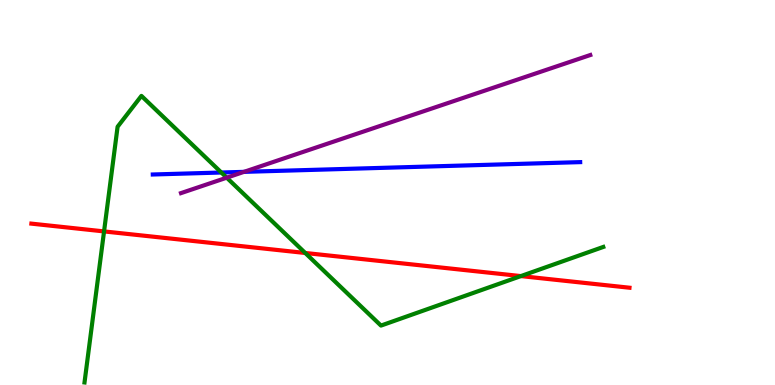[{'lines': ['blue', 'red'], 'intersections': []}, {'lines': ['green', 'red'], 'intersections': [{'x': 1.34, 'y': 3.99}, {'x': 3.94, 'y': 3.43}, {'x': 6.72, 'y': 2.83}]}, {'lines': ['purple', 'red'], 'intersections': []}, {'lines': ['blue', 'green'], 'intersections': [{'x': 2.86, 'y': 5.52}]}, {'lines': ['blue', 'purple'], 'intersections': [{'x': 3.15, 'y': 5.54}]}, {'lines': ['green', 'purple'], 'intersections': [{'x': 2.93, 'y': 5.38}]}]